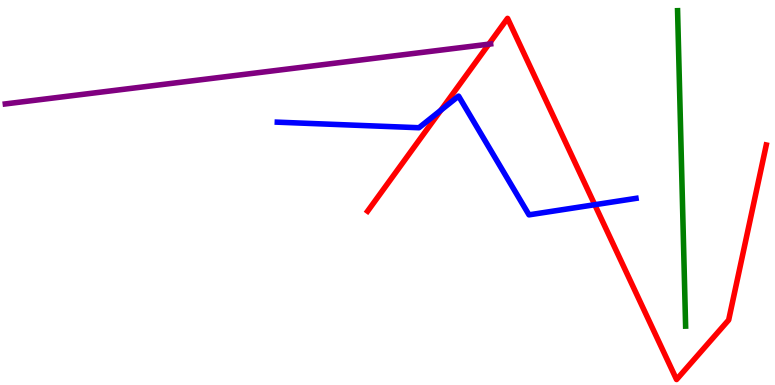[{'lines': ['blue', 'red'], 'intersections': [{'x': 5.69, 'y': 7.14}, {'x': 7.67, 'y': 4.68}]}, {'lines': ['green', 'red'], 'intersections': []}, {'lines': ['purple', 'red'], 'intersections': [{'x': 6.31, 'y': 8.85}]}, {'lines': ['blue', 'green'], 'intersections': []}, {'lines': ['blue', 'purple'], 'intersections': []}, {'lines': ['green', 'purple'], 'intersections': []}]